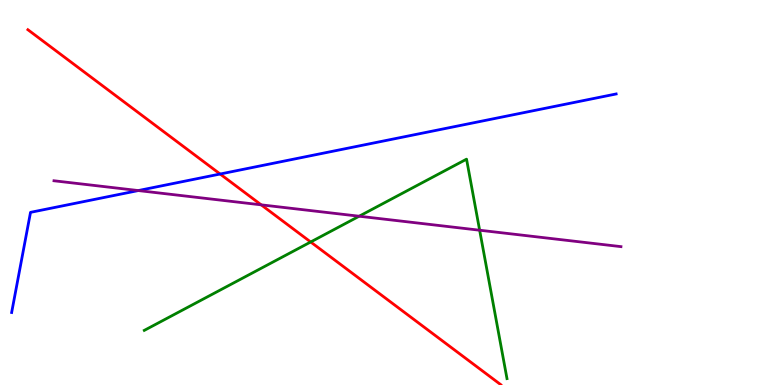[{'lines': ['blue', 'red'], 'intersections': [{'x': 2.84, 'y': 5.48}]}, {'lines': ['green', 'red'], 'intersections': [{'x': 4.01, 'y': 3.71}]}, {'lines': ['purple', 'red'], 'intersections': [{'x': 3.37, 'y': 4.68}]}, {'lines': ['blue', 'green'], 'intersections': []}, {'lines': ['blue', 'purple'], 'intersections': [{'x': 1.78, 'y': 5.05}]}, {'lines': ['green', 'purple'], 'intersections': [{'x': 4.63, 'y': 4.38}, {'x': 6.19, 'y': 4.02}]}]